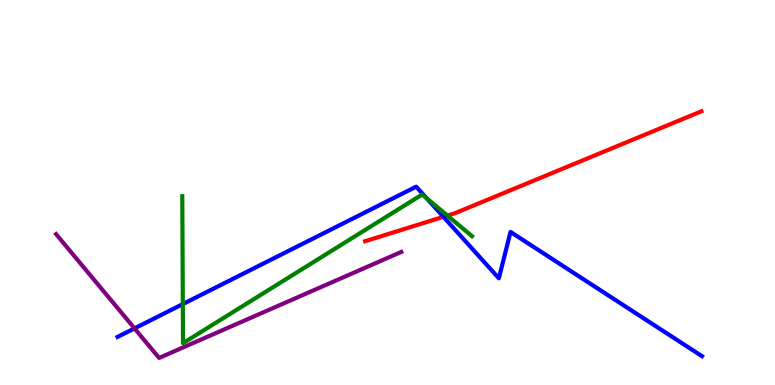[{'lines': ['blue', 'red'], 'intersections': [{'x': 5.72, 'y': 4.37}]}, {'lines': ['green', 'red'], 'intersections': [{'x': 5.77, 'y': 4.4}]}, {'lines': ['purple', 'red'], 'intersections': []}, {'lines': ['blue', 'green'], 'intersections': [{'x': 2.36, 'y': 2.1}, {'x': 5.5, 'y': 4.86}]}, {'lines': ['blue', 'purple'], 'intersections': [{'x': 1.74, 'y': 1.47}]}, {'lines': ['green', 'purple'], 'intersections': []}]